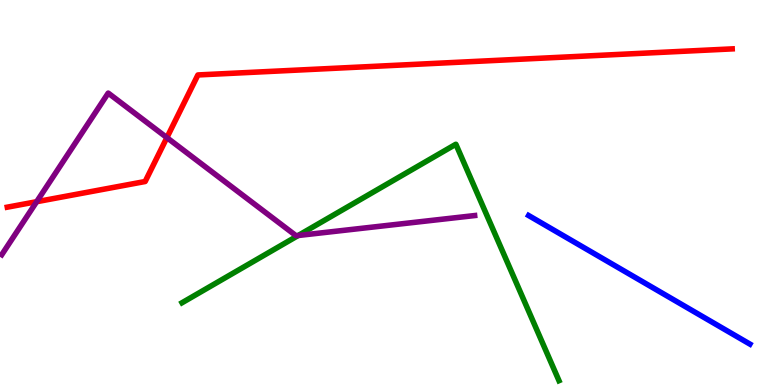[{'lines': ['blue', 'red'], 'intersections': []}, {'lines': ['green', 'red'], 'intersections': []}, {'lines': ['purple', 'red'], 'intersections': [{'x': 0.473, 'y': 4.76}, {'x': 2.15, 'y': 6.43}]}, {'lines': ['blue', 'green'], 'intersections': []}, {'lines': ['blue', 'purple'], 'intersections': []}, {'lines': ['green', 'purple'], 'intersections': [{'x': 3.85, 'y': 3.88}]}]